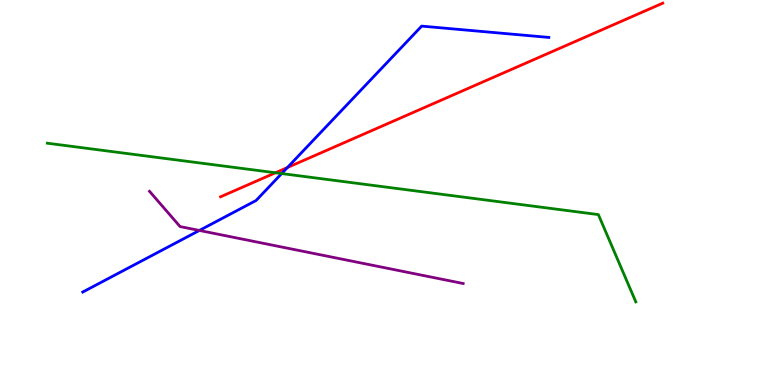[{'lines': ['blue', 'red'], 'intersections': [{'x': 3.71, 'y': 5.65}]}, {'lines': ['green', 'red'], 'intersections': [{'x': 3.55, 'y': 5.51}]}, {'lines': ['purple', 'red'], 'intersections': []}, {'lines': ['blue', 'green'], 'intersections': [{'x': 3.63, 'y': 5.49}]}, {'lines': ['blue', 'purple'], 'intersections': [{'x': 2.57, 'y': 4.01}]}, {'lines': ['green', 'purple'], 'intersections': []}]